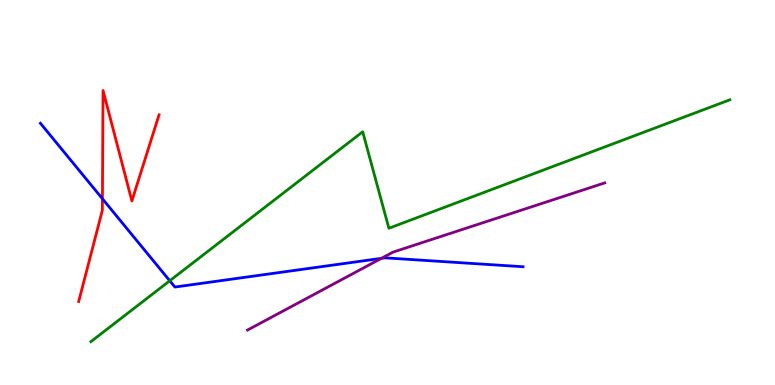[{'lines': ['blue', 'red'], 'intersections': [{'x': 1.32, 'y': 4.84}]}, {'lines': ['green', 'red'], 'intersections': []}, {'lines': ['purple', 'red'], 'intersections': []}, {'lines': ['blue', 'green'], 'intersections': [{'x': 2.19, 'y': 2.71}]}, {'lines': ['blue', 'purple'], 'intersections': [{'x': 4.92, 'y': 3.29}]}, {'lines': ['green', 'purple'], 'intersections': []}]